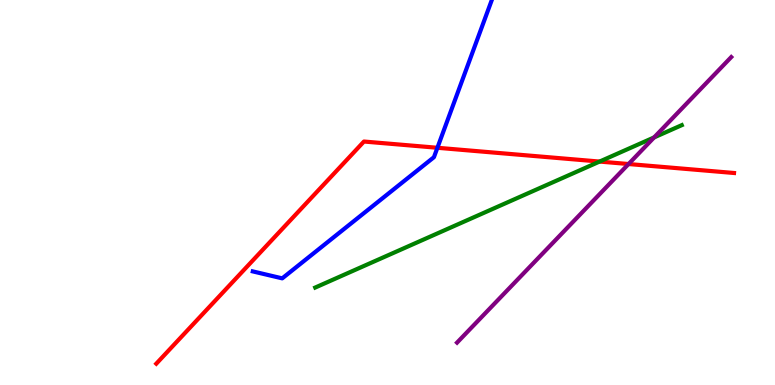[{'lines': ['blue', 'red'], 'intersections': [{'x': 5.64, 'y': 6.16}]}, {'lines': ['green', 'red'], 'intersections': [{'x': 7.74, 'y': 5.8}]}, {'lines': ['purple', 'red'], 'intersections': [{'x': 8.11, 'y': 5.74}]}, {'lines': ['blue', 'green'], 'intersections': []}, {'lines': ['blue', 'purple'], 'intersections': []}, {'lines': ['green', 'purple'], 'intersections': [{'x': 8.44, 'y': 6.43}]}]